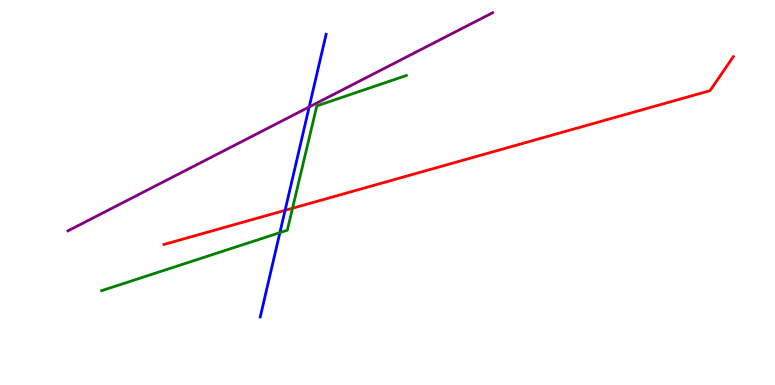[{'lines': ['blue', 'red'], 'intersections': [{'x': 3.68, 'y': 4.54}]}, {'lines': ['green', 'red'], 'intersections': [{'x': 3.77, 'y': 4.59}]}, {'lines': ['purple', 'red'], 'intersections': []}, {'lines': ['blue', 'green'], 'intersections': [{'x': 3.61, 'y': 3.96}]}, {'lines': ['blue', 'purple'], 'intersections': [{'x': 3.99, 'y': 7.22}]}, {'lines': ['green', 'purple'], 'intersections': []}]